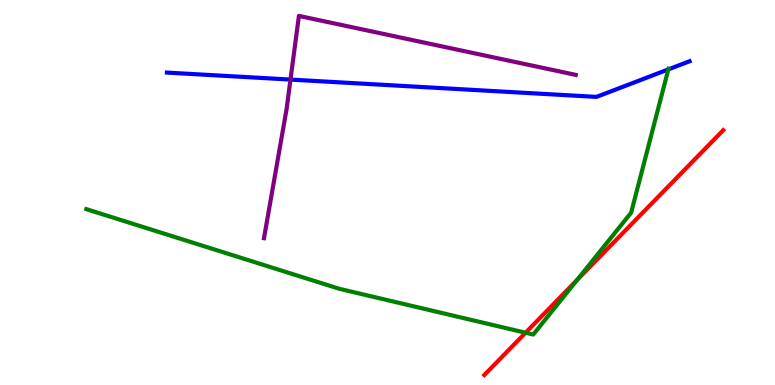[{'lines': ['blue', 'red'], 'intersections': []}, {'lines': ['green', 'red'], 'intersections': [{'x': 6.78, 'y': 1.36}, {'x': 7.45, 'y': 2.73}]}, {'lines': ['purple', 'red'], 'intersections': []}, {'lines': ['blue', 'green'], 'intersections': [{'x': 8.62, 'y': 8.2}]}, {'lines': ['blue', 'purple'], 'intersections': [{'x': 3.75, 'y': 7.93}]}, {'lines': ['green', 'purple'], 'intersections': []}]